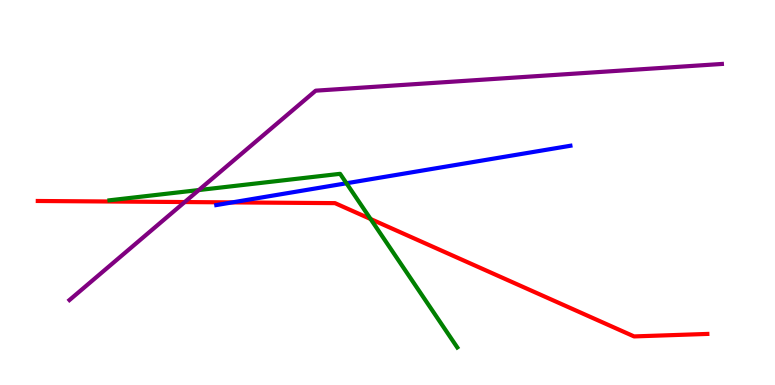[{'lines': ['blue', 'red'], 'intersections': [{'x': 3.0, 'y': 4.74}]}, {'lines': ['green', 'red'], 'intersections': [{'x': 4.78, 'y': 4.31}]}, {'lines': ['purple', 'red'], 'intersections': [{'x': 2.38, 'y': 4.75}]}, {'lines': ['blue', 'green'], 'intersections': [{'x': 4.47, 'y': 5.24}]}, {'lines': ['blue', 'purple'], 'intersections': []}, {'lines': ['green', 'purple'], 'intersections': [{'x': 2.57, 'y': 5.06}]}]